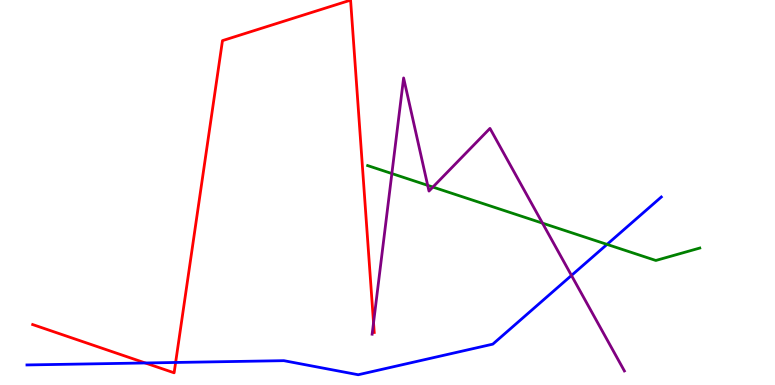[{'lines': ['blue', 'red'], 'intersections': [{'x': 1.87, 'y': 0.572}, {'x': 2.27, 'y': 0.585}]}, {'lines': ['green', 'red'], 'intersections': []}, {'lines': ['purple', 'red'], 'intersections': [{'x': 4.82, 'y': 1.62}]}, {'lines': ['blue', 'green'], 'intersections': [{'x': 7.83, 'y': 3.65}]}, {'lines': ['blue', 'purple'], 'intersections': [{'x': 7.37, 'y': 2.85}]}, {'lines': ['green', 'purple'], 'intersections': [{'x': 5.06, 'y': 5.49}, {'x': 5.52, 'y': 5.19}, {'x': 5.59, 'y': 5.14}, {'x': 7.0, 'y': 4.2}]}]